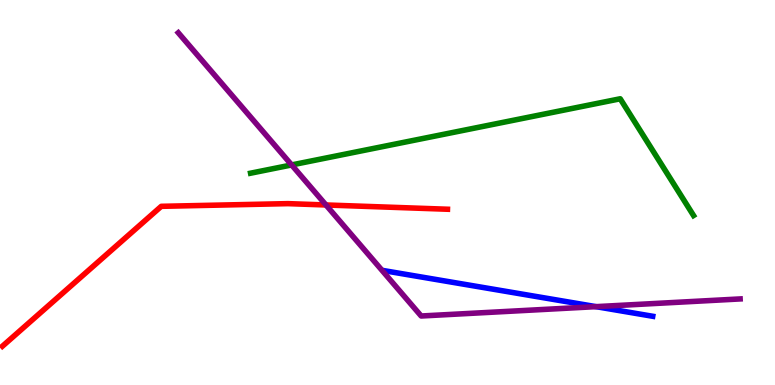[{'lines': ['blue', 'red'], 'intersections': []}, {'lines': ['green', 'red'], 'intersections': []}, {'lines': ['purple', 'red'], 'intersections': [{'x': 4.21, 'y': 4.68}]}, {'lines': ['blue', 'green'], 'intersections': []}, {'lines': ['blue', 'purple'], 'intersections': [{'x': 7.69, 'y': 2.04}]}, {'lines': ['green', 'purple'], 'intersections': [{'x': 3.76, 'y': 5.72}]}]